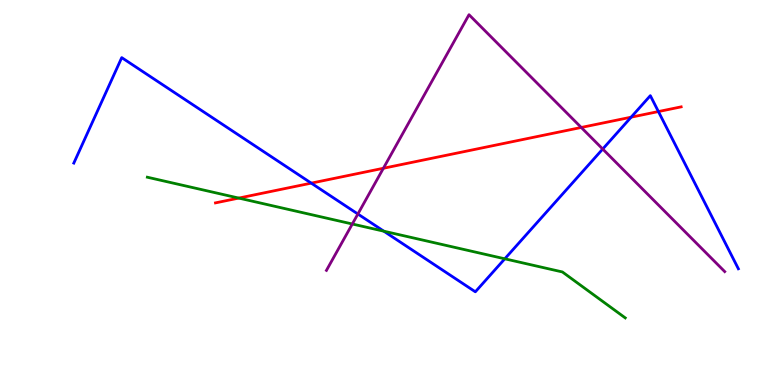[{'lines': ['blue', 'red'], 'intersections': [{'x': 4.02, 'y': 5.24}, {'x': 8.14, 'y': 6.96}, {'x': 8.5, 'y': 7.1}]}, {'lines': ['green', 'red'], 'intersections': [{'x': 3.08, 'y': 4.85}]}, {'lines': ['purple', 'red'], 'intersections': [{'x': 4.95, 'y': 5.63}, {'x': 7.5, 'y': 6.69}]}, {'lines': ['blue', 'green'], 'intersections': [{'x': 4.95, 'y': 3.99}, {'x': 6.51, 'y': 3.28}]}, {'lines': ['blue', 'purple'], 'intersections': [{'x': 4.62, 'y': 4.44}, {'x': 7.78, 'y': 6.13}]}, {'lines': ['green', 'purple'], 'intersections': [{'x': 4.55, 'y': 4.18}]}]